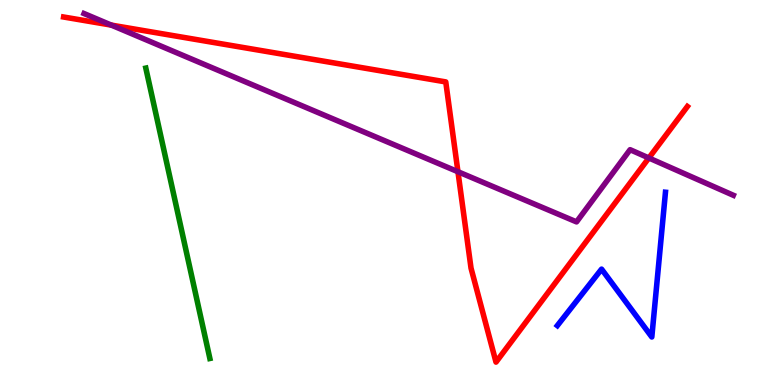[{'lines': ['blue', 'red'], 'intersections': []}, {'lines': ['green', 'red'], 'intersections': []}, {'lines': ['purple', 'red'], 'intersections': [{'x': 1.44, 'y': 9.35}, {'x': 5.91, 'y': 5.54}, {'x': 8.37, 'y': 5.9}]}, {'lines': ['blue', 'green'], 'intersections': []}, {'lines': ['blue', 'purple'], 'intersections': []}, {'lines': ['green', 'purple'], 'intersections': []}]